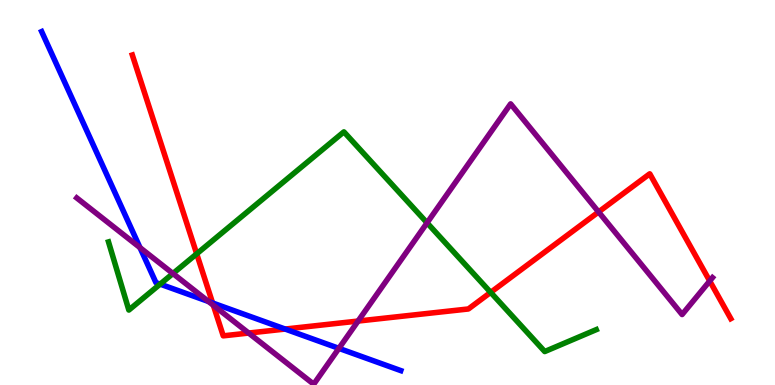[{'lines': ['blue', 'red'], 'intersections': [{'x': 2.74, 'y': 2.13}, {'x': 3.68, 'y': 1.45}]}, {'lines': ['green', 'red'], 'intersections': [{'x': 2.54, 'y': 3.41}, {'x': 6.33, 'y': 2.41}]}, {'lines': ['purple', 'red'], 'intersections': [{'x': 2.75, 'y': 2.07}, {'x': 3.21, 'y': 1.35}, {'x': 4.62, 'y': 1.66}, {'x': 7.72, 'y': 4.5}, {'x': 9.16, 'y': 2.7}]}, {'lines': ['blue', 'green'], 'intersections': [{'x': 2.07, 'y': 2.62}]}, {'lines': ['blue', 'purple'], 'intersections': [{'x': 1.81, 'y': 3.57}, {'x': 2.69, 'y': 2.17}, {'x': 4.37, 'y': 0.952}]}, {'lines': ['green', 'purple'], 'intersections': [{'x': 2.23, 'y': 2.9}, {'x': 5.51, 'y': 4.21}]}]